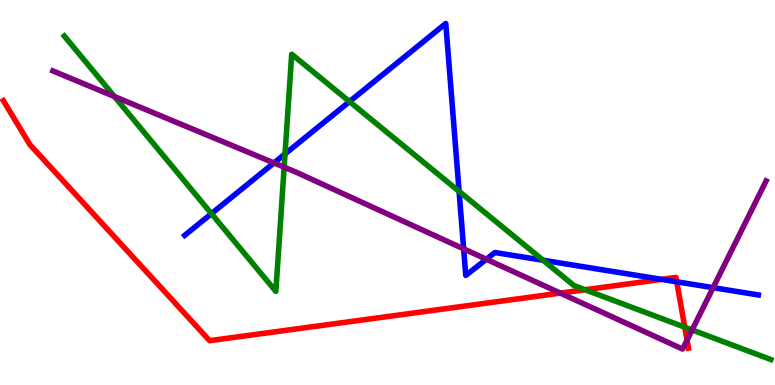[{'lines': ['blue', 'red'], 'intersections': [{'x': 8.54, 'y': 2.74}, {'x': 8.73, 'y': 2.68}]}, {'lines': ['green', 'red'], 'intersections': [{'x': 7.55, 'y': 2.47}, {'x': 8.84, 'y': 1.5}]}, {'lines': ['purple', 'red'], 'intersections': [{'x': 7.23, 'y': 2.39}, {'x': 8.87, 'y': 1.17}]}, {'lines': ['blue', 'green'], 'intersections': [{'x': 2.73, 'y': 4.45}, {'x': 3.68, 'y': 6.0}, {'x': 4.51, 'y': 7.36}, {'x': 5.92, 'y': 5.03}, {'x': 7.01, 'y': 3.24}]}, {'lines': ['blue', 'purple'], 'intersections': [{'x': 3.53, 'y': 5.77}, {'x': 5.98, 'y': 3.54}, {'x': 6.28, 'y': 3.27}, {'x': 9.2, 'y': 2.53}]}, {'lines': ['green', 'purple'], 'intersections': [{'x': 1.48, 'y': 7.49}, {'x': 3.67, 'y': 5.66}, {'x': 8.93, 'y': 1.43}]}]